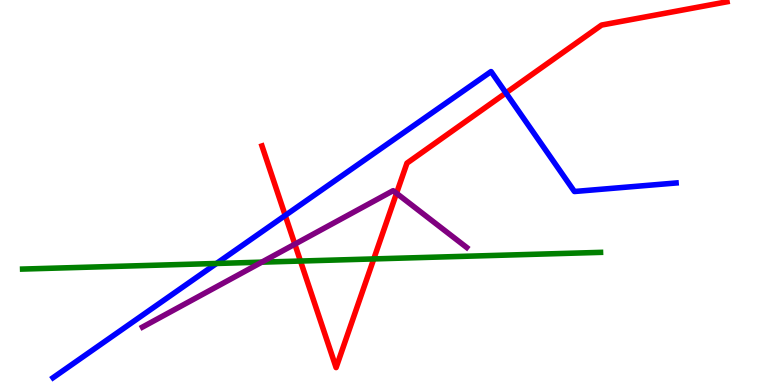[{'lines': ['blue', 'red'], 'intersections': [{'x': 3.68, 'y': 4.4}, {'x': 6.53, 'y': 7.59}]}, {'lines': ['green', 'red'], 'intersections': [{'x': 3.88, 'y': 3.22}, {'x': 4.82, 'y': 3.27}]}, {'lines': ['purple', 'red'], 'intersections': [{'x': 3.8, 'y': 3.66}, {'x': 5.12, 'y': 4.98}]}, {'lines': ['blue', 'green'], 'intersections': [{'x': 2.79, 'y': 3.16}]}, {'lines': ['blue', 'purple'], 'intersections': []}, {'lines': ['green', 'purple'], 'intersections': [{'x': 3.38, 'y': 3.19}]}]